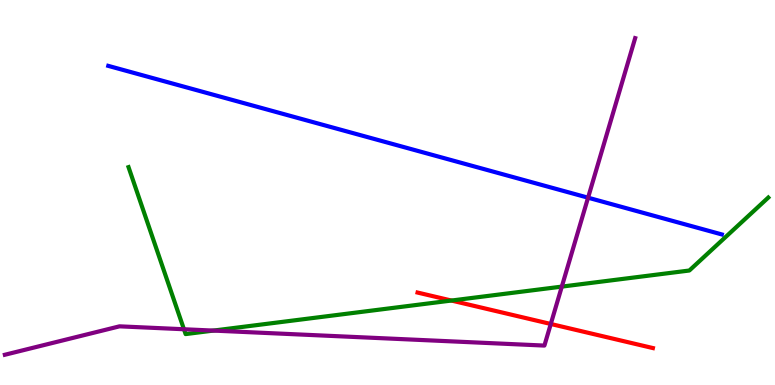[{'lines': ['blue', 'red'], 'intersections': []}, {'lines': ['green', 'red'], 'intersections': [{'x': 5.82, 'y': 2.19}]}, {'lines': ['purple', 'red'], 'intersections': [{'x': 7.11, 'y': 1.59}]}, {'lines': ['blue', 'green'], 'intersections': []}, {'lines': ['blue', 'purple'], 'intersections': [{'x': 7.59, 'y': 4.87}]}, {'lines': ['green', 'purple'], 'intersections': [{'x': 2.37, 'y': 1.45}, {'x': 2.75, 'y': 1.41}, {'x': 7.25, 'y': 2.56}]}]